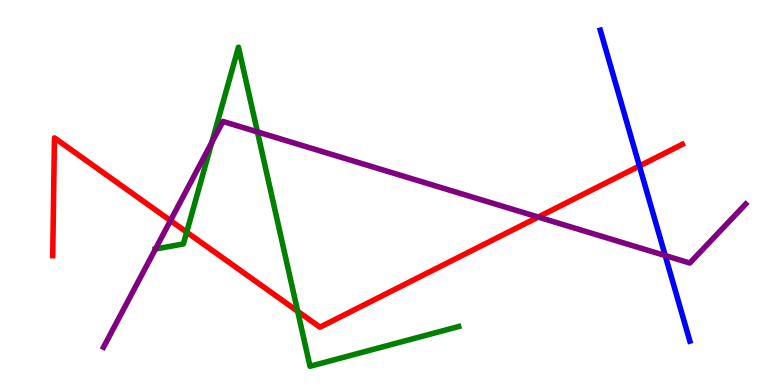[{'lines': ['blue', 'red'], 'intersections': [{'x': 8.25, 'y': 5.69}]}, {'lines': ['green', 'red'], 'intersections': [{'x': 2.41, 'y': 3.97}, {'x': 3.84, 'y': 1.92}]}, {'lines': ['purple', 'red'], 'intersections': [{'x': 2.2, 'y': 4.27}, {'x': 6.94, 'y': 4.36}]}, {'lines': ['blue', 'green'], 'intersections': []}, {'lines': ['blue', 'purple'], 'intersections': [{'x': 8.58, 'y': 3.36}]}, {'lines': ['green', 'purple'], 'intersections': [{'x': 2.01, 'y': 3.53}, {'x': 2.73, 'y': 6.3}, {'x': 3.32, 'y': 6.57}]}]